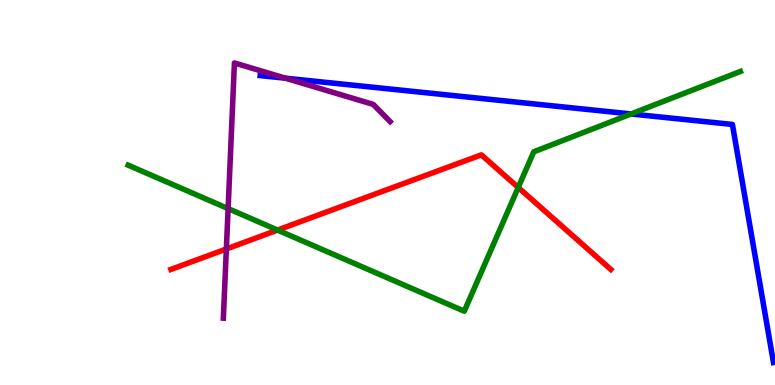[{'lines': ['blue', 'red'], 'intersections': []}, {'lines': ['green', 'red'], 'intersections': [{'x': 3.58, 'y': 4.02}, {'x': 6.69, 'y': 5.13}]}, {'lines': ['purple', 'red'], 'intersections': [{'x': 2.92, 'y': 3.53}]}, {'lines': ['blue', 'green'], 'intersections': [{'x': 8.14, 'y': 7.04}]}, {'lines': ['blue', 'purple'], 'intersections': [{'x': 3.68, 'y': 7.97}]}, {'lines': ['green', 'purple'], 'intersections': [{'x': 2.94, 'y': 4.58}]}]